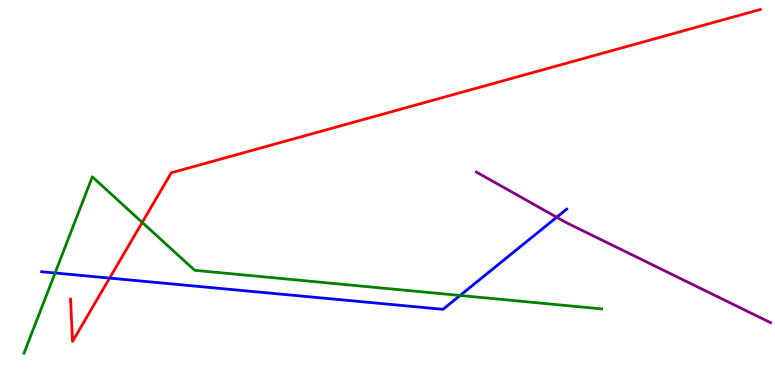[{'lines': ['blue', 'red'], 'intersections': [{'x': 1.41, 'y': 2.78}]}, {'lines': ['green', 'red'], 'intersections': [{'x': 1.84, 'y': 4.22}]}, {'lines': ['purple', 'red'], 'intersections': []}, {'lines': ['blue', 'green'], 'intersections': [{'x': 0.711, 'y': 2.91}, {'x': 5.94, 'y': 2.33}]}, {'lines': ['blue', 'purple'], 'intersections': [{'x': 7.18, 'y': 4.36}]}, {'lines': ['green', 'purple'], 'intersections': []}]